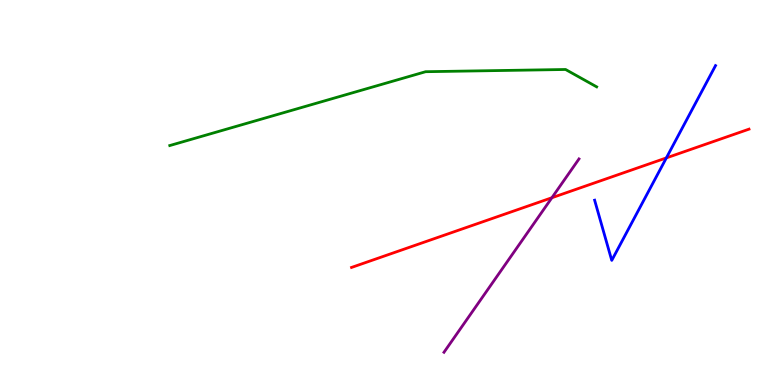[{'lines': ['blue', 'red'], 'intersections': [{'x': 8.6, 'y': 5.9}]}, {'lines': ['green', 'red'], 'intersections': []}, {'lines': ['purple', 'red'], 'intersections': [{'x': 7.12, 'y': 4.86}]}, {'lines': ['blue', 'green'], 'intersections': []}, {'lines': ['blue', 'purple'], 'intersections': []}, {'lines': ['green', 'purple'], 'intersections': []}]